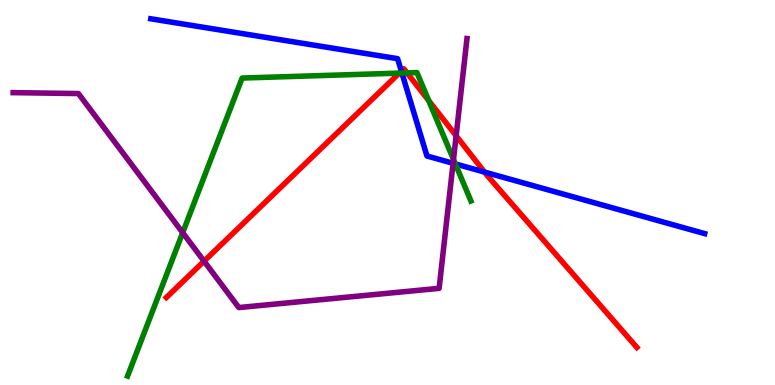[{'lines': ['blue', 'red'], 'intersections': [{'x': 5.18, 'y': 8.15}, {'x': 6.25, 'y': 5.53}]}, {'lines': ['green', 'red'], 'intersections': [{'x': 5.15, 'y': 8.1}, {'x': 5.25, 'y': 8.11}, {'x': 5.53, 'y': 7.38}]}, {'lines': ['purple', 'red'], 'intersections': [{'x': 2.63, 'y': 3.22}, {'x': 5.89, 'y': 6.47}]}, {'lines': ['blue', 'green'], 'intersections': [{'x': 5.19, 'y': 8.1}, {'x': 5.88, 'y': 5.74}]}, {'lines': ['blue', 'purple'], 'intersections': [{'x': 5.85, 'y': 5.76}]}, {'lines': ['green', 'purple'], 'intersections': [{'x': 2.36, 'y': 3.96}, {'x': 5.85, 'y': 5.86}]}]